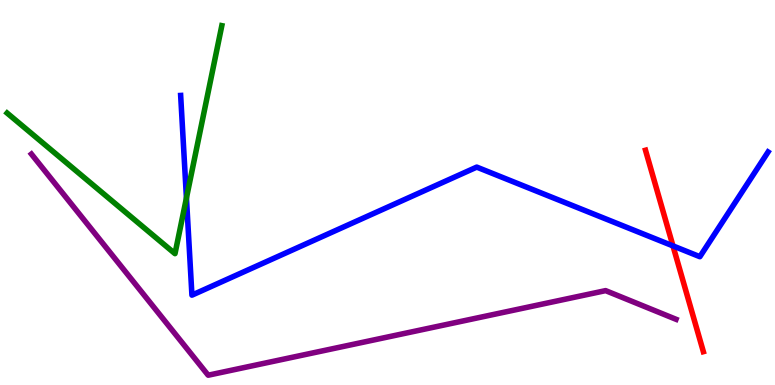[{'lines': ['blue', 'red'], 'intersections': [{'x': 8.68, 'y': 3.61}]}, {'lines': ['green', 'red'], 'intersections': []}, {'lines': ['purple', 'red'], 'intersections': []}, {'lines': ['blue', 'green'], 'intersections': [{'x': 2.41, 'y': 4.86}]}, {'lines': ['blue', 'purple'], 'intersections': []}, {'lines': ['green', 'purple'], 'intersections': []}]